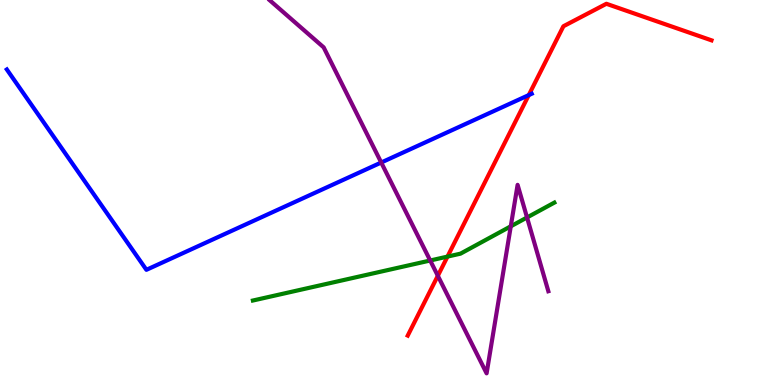[{'lines': ['blue', 'red'], 'intersections': [{'x': 6.82, 'y': 7.53}]}, {'lines': ['green', 'red'], 'intersections': [{'x': 5.77, 'y': 3.34}]}, {'lines': ['purple', 'red'], 'intersections': [{'x': 5.65, 'y': 2.84}]}, {'lines': ['blue', 'green'], 'intersections': []}, {'lines': ['blue', 'purple'], 'intersections': [{'x': 4.92, 'y': 5.78}]}, {'lines': ['green', 'purple'], 'intersections': [{'x': 5.55, 'y': 3.23}, {'x': 6.59, 'y': 4.12}, {'x': 6.8, 'y': 4.35}]}]